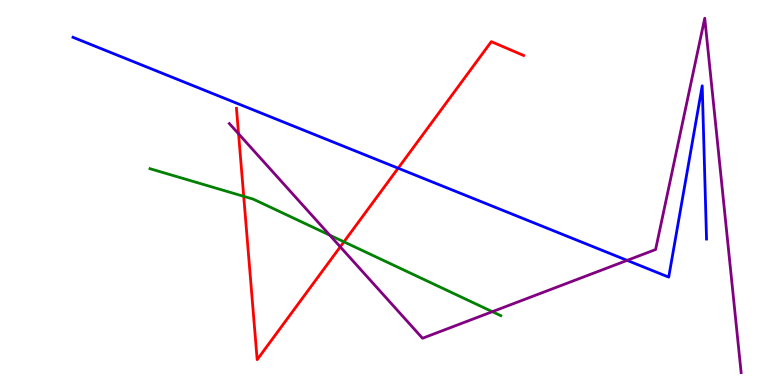[{'lines': ['blue', 'red'], 'intersections': [{'x': 5.14, 'y': 5.63}]}, {'lines': ['green', 'red'], 'intersections': [{'x': 3.14, 'y': 4.9}, {'x': 4.44, 'y': 3.72}]}, {'lines': ['purple', 'red'], 'intersections': [{'x': 3.08, 'y': 6.52}, {'x': 4.39, 'y': 3.59}]}, {'lines': ['blue', 'green'], 'intersections': []}, {'lines': ['blue', 'purple'], 'intersections': [{'x': 8.09, 'y': 3.24}]}, {'lines': ['green', 'purple'], 'intersections': [{'x': 4.25, 'y': 3.89}, {'x': 6.35, 'y': 1.9}]}]